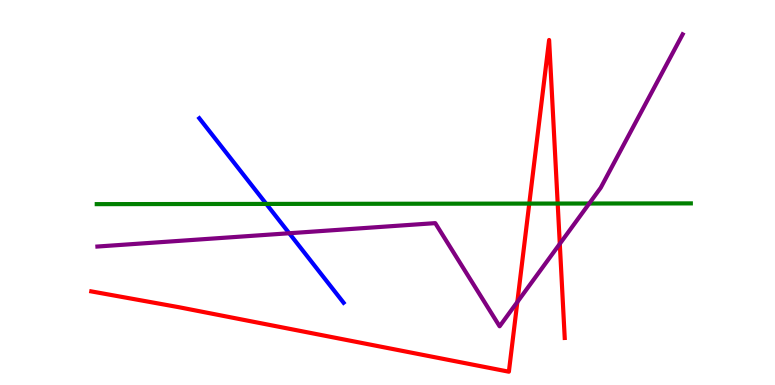[{'lines': ['blue', 'red'], 'intersections': []}, {'lines': ['green', 'red'], 'intersections': [{'x': 6.83, 'y': 4.71}, {'x': 7.2, 'y': 4.71}]}, {'lines': ['purple', 'red'], 'intersections': [{'x': 6.68, 'y': 2.16}, {'x': 7.22, 'y': 3.67}]}, {'lines': ['blue', 'green'], 'intersections': [{'x': 3.44, 'y': 4.7}]}, {'lines': ['blue', 'purple'], 'intersections': [{'x': 3.73, 'y': 3.94}]}, {'lines': ['green', 'purple'], 'intersections': [{'x': 7.6, 'y': 4.71}]}]